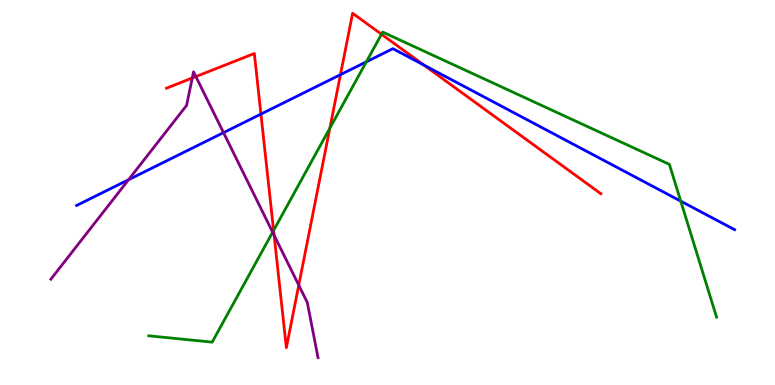[{'lines': ['blue', 'red'], 'intersections': [{'x': 3.37, 'y': 7.04}, {'x': 4.39, 'y': 8.06}, {'x': 5.47, 'y': 8.31}]}, {'lines': ['green', 'red'], 'intersections': [{'x': 3.53, 'y': 4.01}, {'x': 4.26, 'y': 6.67}, {'x': 4.92, 'y': 9.11}]}, {'lines': ['purple', 'red'], 'intersections': [{'x': 2.48, 'y': 7.97}, {'x': 2.53, 'y': 8.01}, {'x': 3.54, 'y': 3.89}, {'x': 3.85, 'y': 2.59}]}, {'lines': ['blue', 'green'], 'intersections': [{'x': 4.73, 'y': 8.39}, {'x': 8.78, 'y': 4.78}]}, {'lines': ['blue', 'purple'], 'intersections': [{'x': 1.66, 'y': 5.33}, {'x': 2.88, 'y': 6.55}]}, {'lines': ['green', 'purple'], 'intersections': [{'x': 3.52, 'y': 3.97}]}]